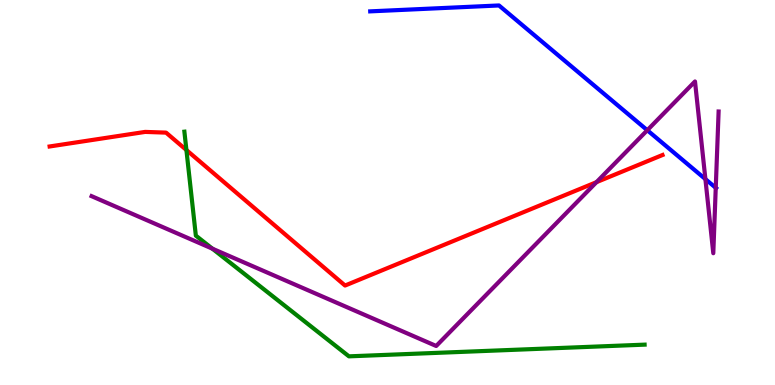[{'lines': ['blue', 'red'], 'intersections': []}, {'lines': ['green', 'red'], 'intersections': [{'x': 2.41, 'y': 6.1}]}, {'lines': ['purple', 'red'], 'intersections': [{'x': 7.7, 'y': 5.27}]}, {'lines': ['blue', 'green'], 'intersections': []}, {'lines': ['blue', 'purple'], 'intersections': [{'x': 8.35, 'y': 6.62}, {'x': 9.1, 'y': 5.35}, {'x': 9.24, 'y': 5.12}]}, {'lines': ['green', 'purple'], 'intersections': [{'x': 2.74, 'y': 3.54}]}]